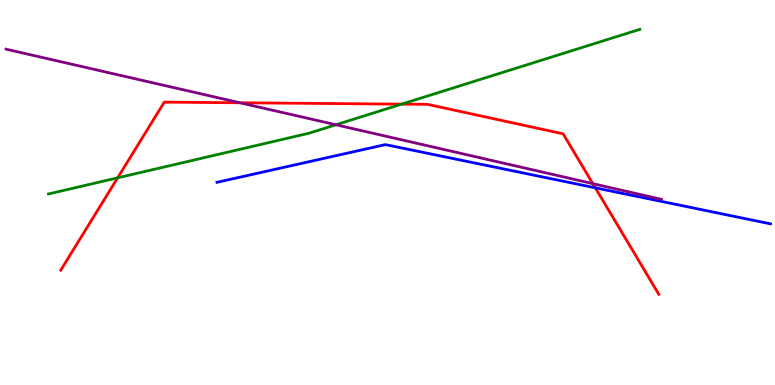[{'lines': ['blue', 'red'], 'intersections': [{'x': 7.68, 'y': 5.12}]}, {'lines': ['green', 'red'], 'intersections': [{'x': 1.52, 'y': 5.38}, {'x': 5.18, 'y': 7.3}]}, {'lines': ['purple', 'red'], 'intersections': [{'x': 3.1, 'y': 7.33}, {'x': 7.65, 'y': 5.23}]}, {'lines': ['blue', 'green'], 'intersections': []}, {'lines': ['blue', 'purple'], 'intersections': []}, {'lines': ['green', 'purple'], 'intersections': [{'x': 4.33, 'y': 6.76}]}]